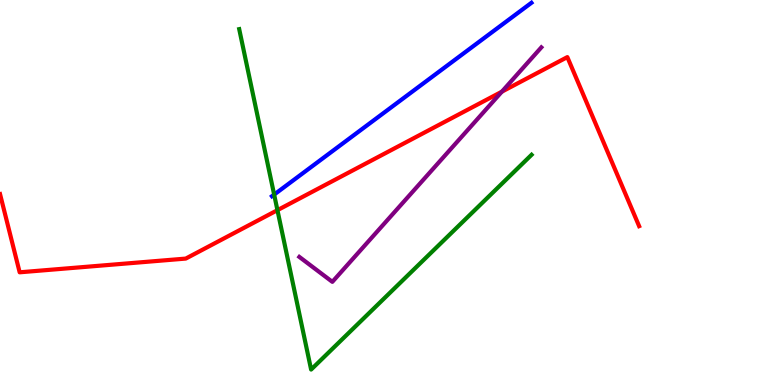[{'lines': ['blue', 'red'], 'intersections': []}, {'lines': ['green', 'red'], 'intersections': [{'x': 3.58, 'y': 4.54}]}, {'lines': ['purple', 'red'], 'intersections': [{'x': 6.48, 'y': 7.62}]}, {'lines': ['blue', 'green'], 'intersections': [{'x': 3.54, 'y': 4.95}]}, {'lines': ['blue', 'purple'], 'intersections': []}, {'lines': ['green', 'purple'], 'intersections': []}]